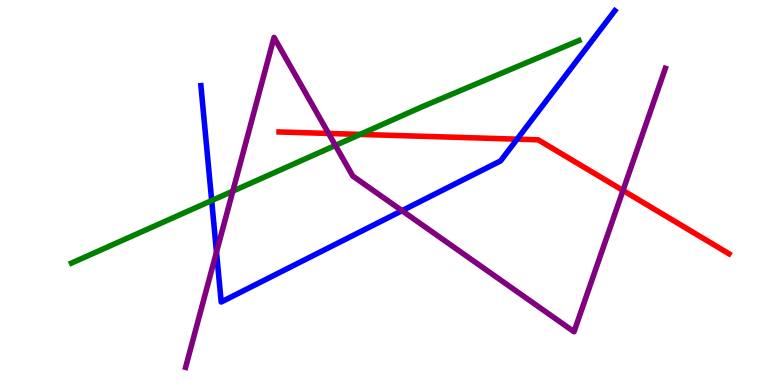[{'lines': ['blue', 'red'], 'intersections': [{'x': 6.67, 'y': 6.39}]}, {'lines': ['green', 'red'], 'intersections': [{'x': 4.65, 'y': 6.51}]}, {'lines': ['purple', 'red'], 'intersections': [{'x': 4.24, 'y': 6.53}, {'x': 8.04, 'y': 5.05}]}, {'lines': ['blue', 'green'], 'intersections': [{'x': 2.73, 'y': 4.79}]}, {'lines': ['blue', 'purple'], 'intersections': [{'x': 2.79, 'y': 3.45}, {'x': 5.19, 'y': 4.53}]}, {'lines': ['green', 'purple'], 'intersections': [{'x': 3.0, 'y': 5.04}, {'x': 4.33, 'y': 6.22}]}]